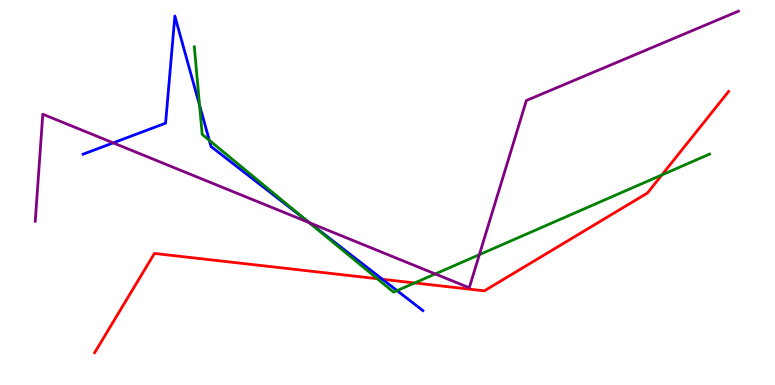[{'lines': ['blue', 'red'], 'intersections': [{'x': 4.93, 'y': 2.75}]}, {'lines': ['green', 'red'], 'intersections': [{'x': 4.87, 'y': 2.76}, {'x': 5.35, 'y': 2.65}, {'x': 8.54, 'y': 5.46}]}, {'lines': ['purple', 'red'], 'intersections': []}, {'lines': ['blue', 'green'], 'intersections': [{'x': 2.57, 'y': 7.27}, {'x': 2.7, 'y': 6.36}, {'x': 3.98, 'y': 4.24}, {'x': 5.12, 'y': 2.45}]}, {'lines': ['blue', 'purple'], 'intersections': [{'x': 1.46, 'y': 6.29}, {'x': 3.99, 'y': 4.22}]}, {'lines': ['green', 'purple'], 'intersections': [{'x': 3.99, 'y': 4.22}, {'x': 5.62, 'y': 2.88}, {'x': 6.19, 'y': 3.39}]}]